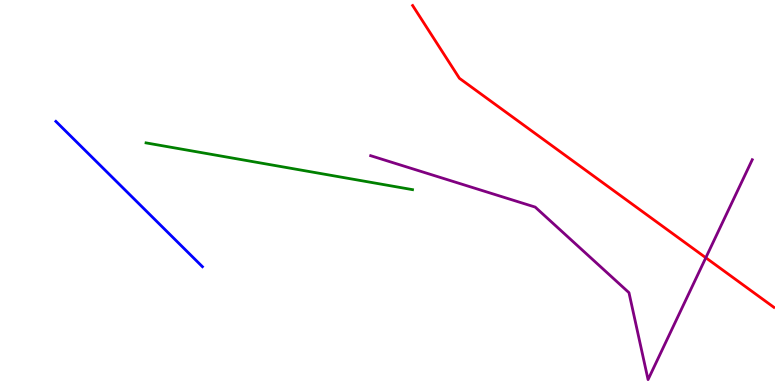[{'lines': ['blue', 'red'], 'intersections': []}, {'lines': ['green', 'red'], 'intersections': []}, {'lines': ['purple', 'red'], 'intersections': [{'x': 9.11, 'y': 3.31}]}, {'lines': ['blue', 'green'], 'intersections': []}, {'lines': ['blue', 'purple'], 'intersections': []}, {'lines': ['green', 'purple'], 'intersections': []}]